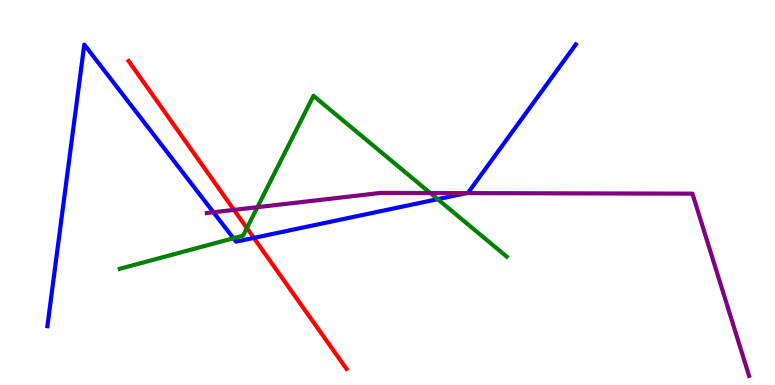[{'lines': ['blue', 'red'], 'intersections': [{'x': 3.28, 'y': 3.82}]}, {'lines': ['green', 'red'], 'intersections': [{'x': 3.19, 'y': 4.08}]}, {'lines': ['purple', 'red'], 'intersections': [{'x': 3.02, 'y': 4.55}]}, {'lines': ['blue', 'green'], 'intersections': [{'x': 3.01, 'y': 3.81}, {'x': 5.65, 'y': 4.83}]}, {'lines': ['blue', 'purple'], 'intersections': [{'x': 2.75, 'y': 4.49}, {'x': 6.02, 'y': 4.98}]}, {'lines': ['green', 'purple'], 'intersections': [{'x': 3.32, 'y': 4.62}, {'x': 5.55, 'y': 4.99}]}]